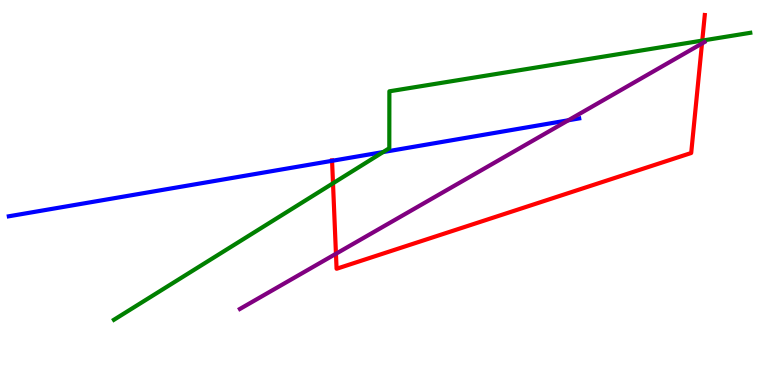[{'lines': ['blue', 'red'], 'intersections': [{'x': 4.28, 'y': 5.82}]}, {'lines': ['green', 'red'], 'intersections': [{'x': 4.3, 'y': 5.24}, {'x': 9.06, 'y': 8.95}]}, {'lines': ['purple', 'red'], 'intersections': [{'x': 4.33, 'y': 3.41}, {'x': 9.06, 'y': 8.87}]}, {'lines': ['blue', 'green'], 'intersections': [{'x': 4.94, 'y': 6.05}]}, {'lines': ['blue', 'purple'], 'intersections': [{'x': 7.33, 'y': 6.88}]}, {'lines': ['green', 'purple'], 'intersections': []}]